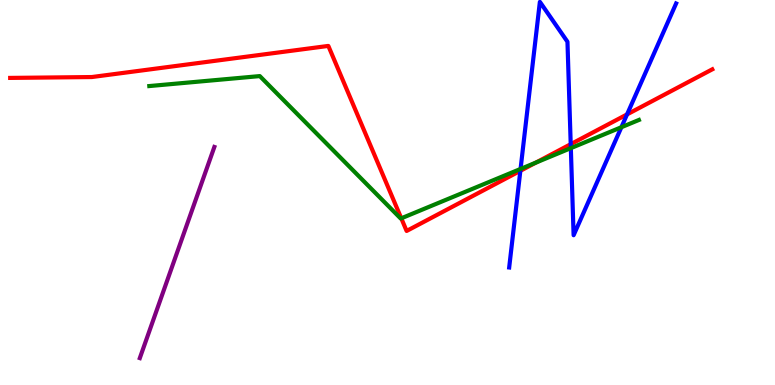[{'lines': ['blue', 'red'], 'intersections': [{'x': 6.71, 'y': 5.56}, {'x': 7.36, 'y': 6.25}, {'x': 8.09, 'y': 7.03}]}, {'lines': ['green', 'red'], 'intersections': [{'x': 5.18, 'y': 4.33}, {'x': 6.91, 'y': 5.78}]}, {'lines': ['purple', 'red'], 'intersections': []}, {'lines': ['blue', 'green'], 'intersections': [{'x': 6.72, 'y': 5.61}, {'x': 7.37, 'y': 6.15}, {'x': 8.02, 'y': 6.7}]}, {'lines': ['blue', 'purple'], 'intersections': []}, {'lines': ['green', 'purple'], 'intersections': []}]